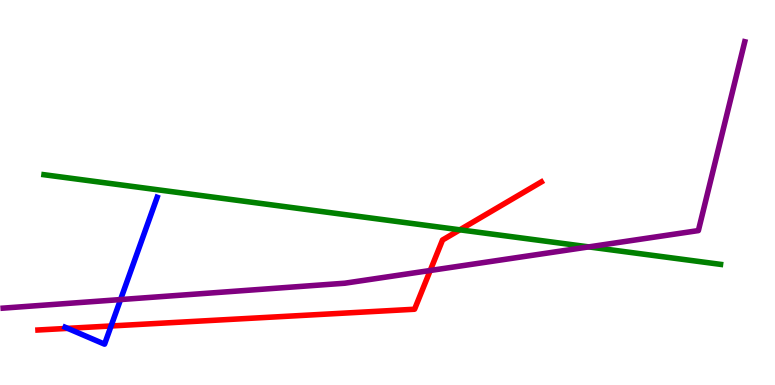[{'lines': ['blue', 'red'], 'intersections': [{'x': 0.874, 'y': 1.47}, {'x': 1.43, 'y': 1.53}]}, {'lines': ['green', 'red'], 'intersections': [{'x': 5.93, 'y': 4.03}]}, {'lines': ['purple', 'red'], 'intersections': [{'x': 5.55, 'y': 2.97}]}, {'lines': ['blue', 'green'], 'intersections': []}, {'lines': ['blue', 'purple'], 'intersections': [{'x': 1.56, 'y': 2.22}]}, {'lines': ['green', 'purple'], 'intersections': [{'x': 7.6, 'y': 3.59}]}]